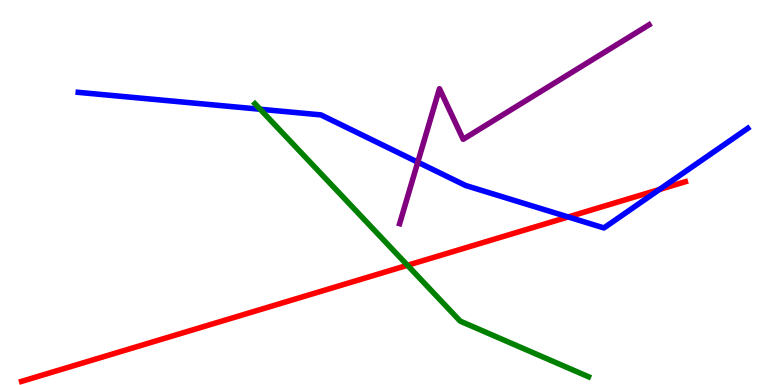[{'lines': ['blue', 'red'], 'intersections': [{'x': 7.33, 'y': 4.36}, {'x': 8.51, 'y': 5.08}]}, {'lines': ['green', 'red'], 'intersections': [{'x': 5.26, 'y': 3.11}]}, {'lines': ['purple', 'red'], 'intersections': []}, {'lines': ['blue', 'green'], 'intersections': [{'x': 3.36, 'y': 7.16}]}, {'lines': ['blue', 'purple'], 'intersections': [{'x': 5.39, 'y': 5.79}]}, {'lines': ['green', 'purple'], 'intersections': []}]